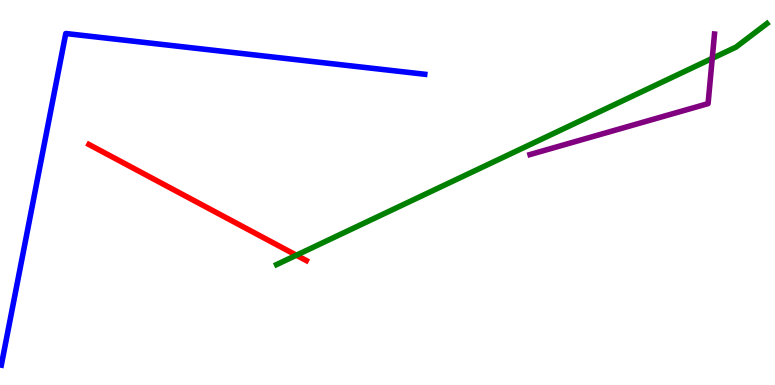[{'lines': ['blue', 'red'], 'intersections': []}, {'lines': ['green', 'red'], 'intersections': [{'x': 3.82, 'y': 3.37}]}, {'lines': ['purple', 'red'], 'intersections': []}, {'lines': ['blue', 'green'], 'intersections': []}, {'lines': ['blue', 'purple'], 'intersections': []}, {'lines': ['green', 'purple'], 'intersections': [{'x': 9.19, 'y': 8.48}]}]